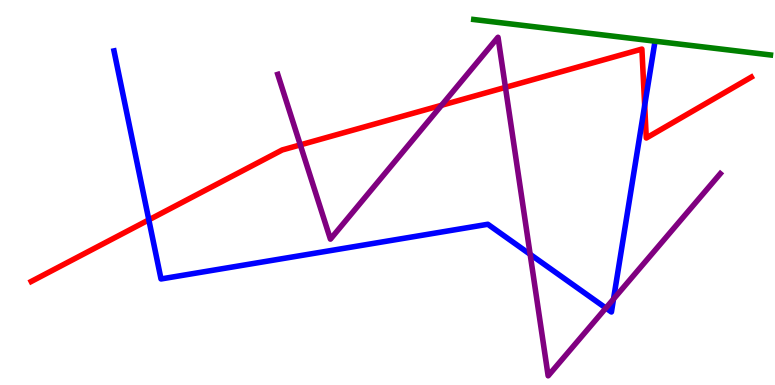[{'lines': ['blue', 'red'], 'intersections': [{'x': 1.92, 'y': 4.29}, {'x': 8.32, 'y': 7.26}]}, {'lines': ['green', 'red'], 'intersections': []}, {'lines': ['purple', 'red'], 'intersections': [{'x': 3.87, 'y': 6.24}, {'x': 5.7, 'y': 7.27}, {'x': 6.52, 'y': 7.73}]}, {'lines': ['blue', 'green'], 'intersections': []}, {'lines': ['blue', 'purple'], 'intersections': [{'x': 6.84, 'y': 3.39}, {'x': 7.82, 'y': 2.0}, {'x': 7.92, 'y': 2.23}]}, {'lines': ['green', 'purple'], 'intersections': []}]